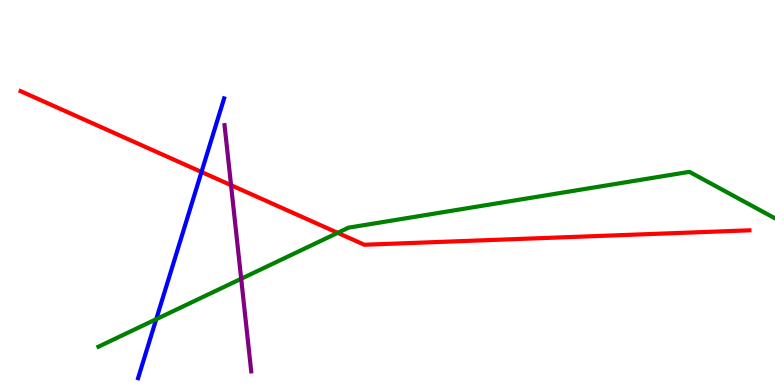[{'lines': ['blue', 'red'], 'intersections': [{'x': 2.6, 'y': 5.53}]}, {'lines': ['green', 'red'], 'intersections': [{'x': 4.36, 'y': 3.95}]}, {'lines': ['purple', 'red'], 'intersections': [{'x': 2.98, 'y': 5.19}]}, {'lines': ['blue', 'green'], 'intersections': [{'x': 2.02, 'y': 1.71}]}, {'lines': ['blue', 'purple'], 'intersections': []}, {'lines': ['green', 'purple'], 'intersections': [{'x': 3.11, 'y': 2.76}]}]